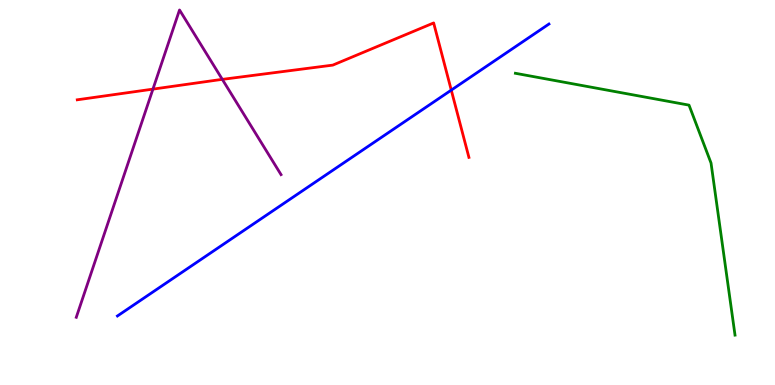[{'lines': ['blue', 'red'], 'intersections': [{'x': 5.82, 'y': 7.66}]}, {'lines': ['green', 'red'], 'intersections': []}, {'lines': ['purple', 'red'], 'intersections': [{'x': 1.97, 'y': 7.69}, {'x': 2.87, 'y': 7.94}]}, {'lines': ['blue', 'green'], 'intersections': []}, {'lines': ['blue', 'purple'], 'intersections': []}, {'lines': ['green', 'purple'], 'intersections': []}]